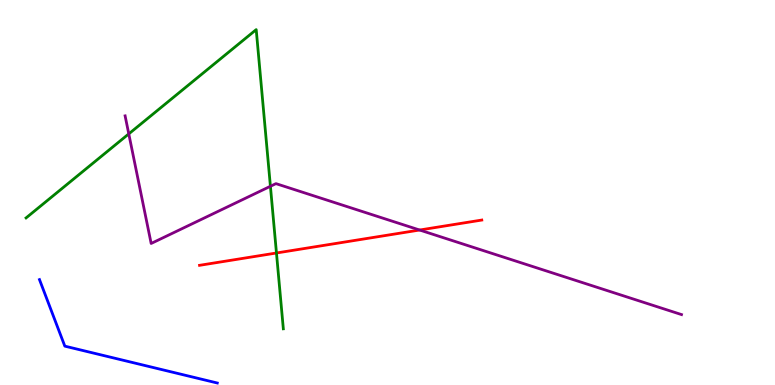[{'lines': ['blue', 'red'], 'intersections': []}, {'lines': ['green', 'red'], 'intersections': [{'x': 3.57, 'y': 3.43}]}, {'lines': ['purple', 'red'], 'intersections': [{'x': 5.41, 'y': 4.03}]}, {'lines': ['blue', 'green'], 'intersections': []}, {'lines': ['blue', 'purple'], 'intersections': []}, {'lines': ['green', 'purple'], 'intersections': [{'x': 1.66, 'y': 6.52}, {'x': 3.49, 'y': 5.16}]}]